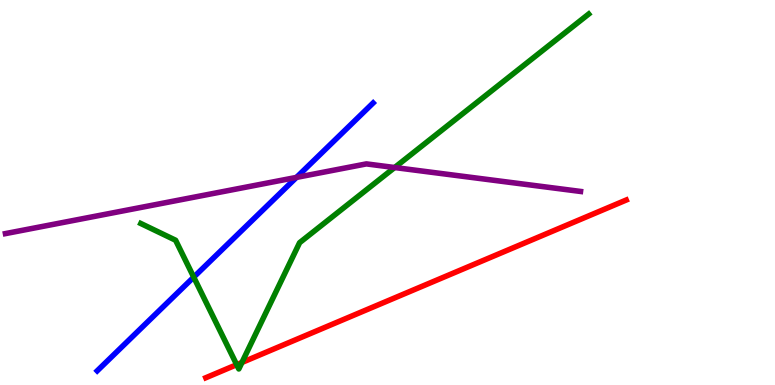[{'lines': ['blue', 'red'], 'intersections': []}, {'lines': ['green', 'red'], 'intersections': [{'x': 3.05, 'y': 0.528}, {'x': 3.12, 'y': 0.585}]}, {'lines': ['purple', 'red'], 'intersections': []}, {'lines': ['blue', 'green'], 'intersections': [{'x': 2.5, 'y': 2.8}]}, {'lines': ['blue', 'purple'], 'intersections': [{'x': 3.83, 'y': 5.39}]}, {'lines': ['green', 'purple'], 'intersections': [{'x': 5.09, 'y': 5.65}]}]